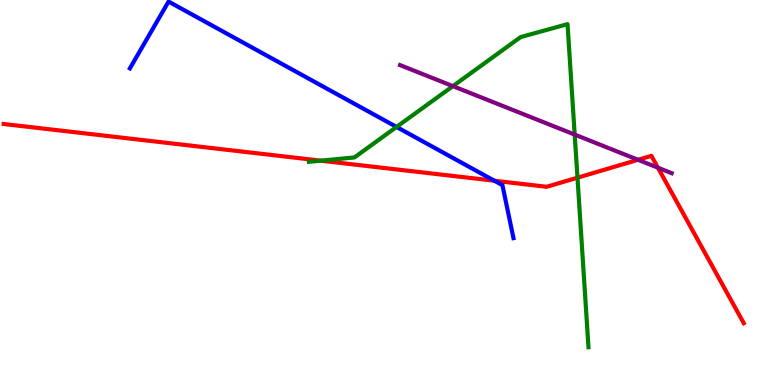[{'lines': ['blue', 'red'], 'intersections': [{'x': 6.38, 'y': 5.31}]}, {'lines': ['green', 'red'], 'intersections': [{'x': 4.14, 'y': 5.83}, {'x': 7.45, 'y': 5.38}]}, {'lines': ['purple', 'red'], 'intersections': [{'x': 8.23, 'y': 5.85}, {'x': 8.49, 'y': 5.64}]}, {'lines': ['blue', 'green'], 'intersections': [{'x': 5.12, 'y': 6.7}]}, {'lines': ['blue', 'purple'], 'intersections': []}, {'lines': ['green', 'purple'], 'intersections': [{'x': 5.84, 'y': 7.76}, {'x': 7.42, 'y': 6.5}]}]